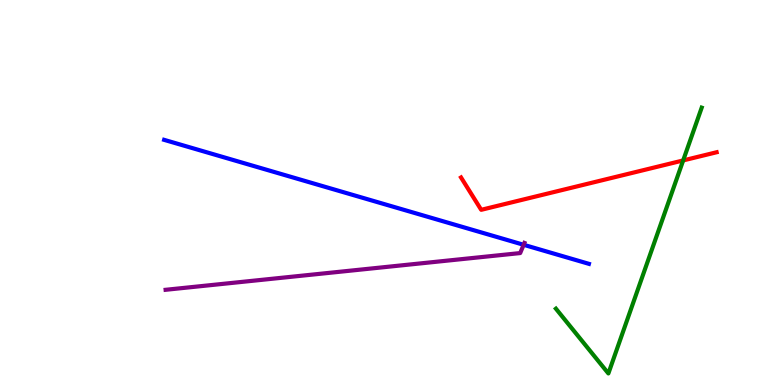[{'lines': ['blue', 'red'], 'intersections': []}, {'lines': ['green', 'red'], 'intersections': [{'x': 8.82, 'y': 5.83}]}, {'lines': ['purple', 'red'], 'intersections': []}, {'lines': ['blue', 'green'], 'intersections': []}, {'lines': ['blue', 'purple'], 'intersections': [{'x': 6.76, 'y': 3.64}]}, {'lines': ['green', 'purple'], 'intersections': []}]